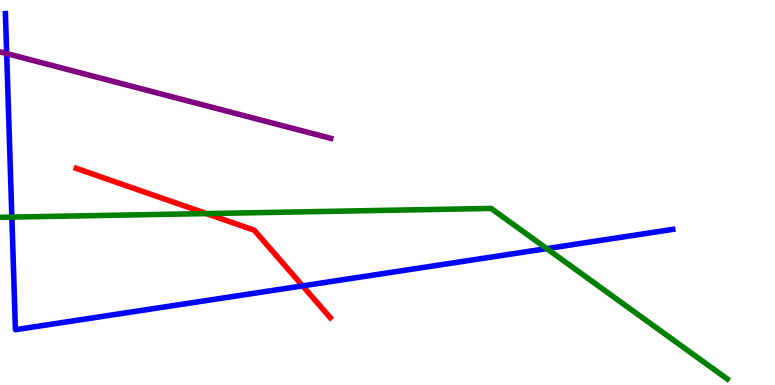[{'lines': ['blue', 'red'], 'intersections': [{'x': 3.9, 'y': 2.57}]}, {'lines': ['green', 'red'], 'intersections': [{'x': 2.66, 'y': 4.45}]}, {'lines': ['purple', 'red'], 'intersections': []}, {'lines': ['blue', 'green'], 'intersections': [{'x': 0.153, 'y': 4.36}, {'x': 7.06, 'y': 3.54}]}, {'lines': ['blue', 'purple'], 'intersections': [{'x': 0.0862, 'y': 8.61}]}, {'lines': ['green', 'purple'], 'intersections': []}]